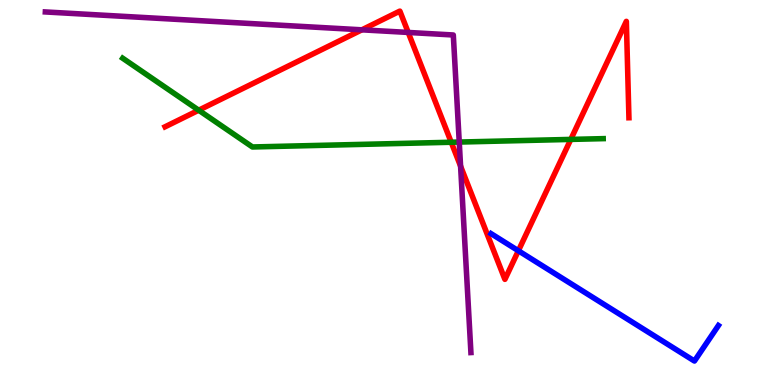[{'lines': ['blue', 'red'], 'intersections': [{'x': 6.69, 'y': 3.49}]}, {'lines': ['green', 'red'], 'intersections': [{'x': 2.56, 'y': 7.14}, {'x': 5.82, 'y': 6.31}, {'x': 7.36, 'y': 6.38}]}, {'lines': ['purple', 'red'], 'intersections': [{'x': 4.67, 'y': 9.23}, {'x': 5.27, 'y': 9.16}, {'x': 5.94, 'y': 5.68}]}, {'lines': ['blue', 'green'], 'intersections': []}, {'lines': ['blue', 'purple'], 'intersections': []}, {'lines': ['green', 'purple'], 'intersections': [{'x': 5.93, 'y': 6.31}]}]